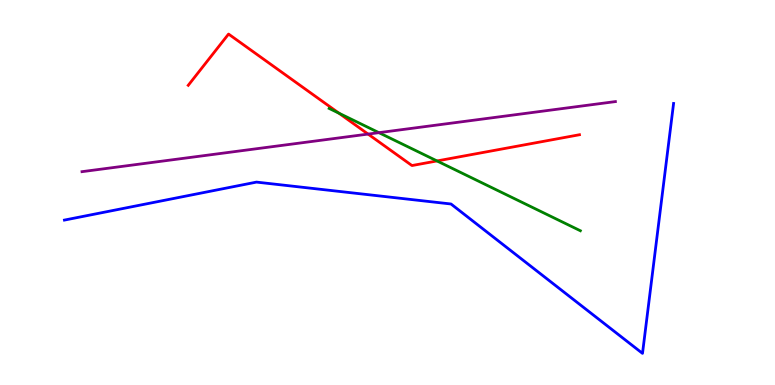[{'lines': ['blue', 'red'], 'intersections': []}, {'lines': ['green', 'red'], 'intersections': [{'x': 4.37, 'y': 7.06}, {'x': 5.64, 'y': 5.82}]}, {'lines': ['purple', 'red'], 'intersections': [{'x': 4.75, 'y': 6.52}]}, {'lines': ['blue', 'green'], 'intersections': []}, {'lines': ['blue', 'purple'], 'intersections': []}, {'lines': ['green', 'purple'], 'intersections': [{'x': 4.89, 'y': 6.55}]}]